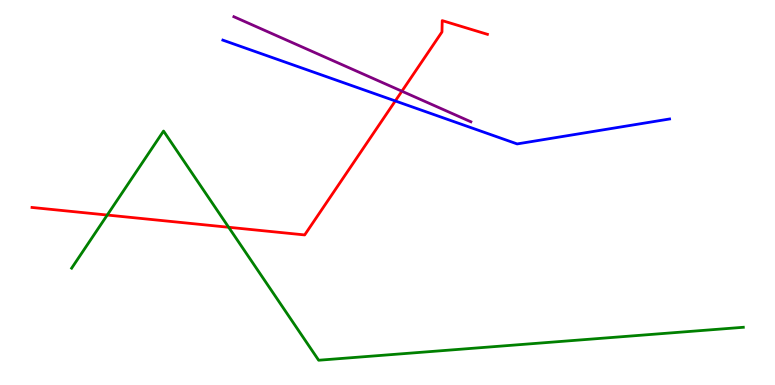[{'lines': ['blue', 'red'], 'intersections': [{'x': 5.1, 'y': 7.38}]}, {'lines': ['green', 'red'], 'intersections': [{'x': 1.38, 'y': 4.41}, {'x': 2.95, 'y': 4.1}]}, {'lines': ['purple', 'red'], 'intersections': [{'x': 5.19, 'y': 7.63}]}, {'lines': ['blue', 'green'], 'intersections': []}, {'lines': ['blue', 'purple'], 'intersections': []}, {'lines': ['green', 'purple'], 'intersections': []}]